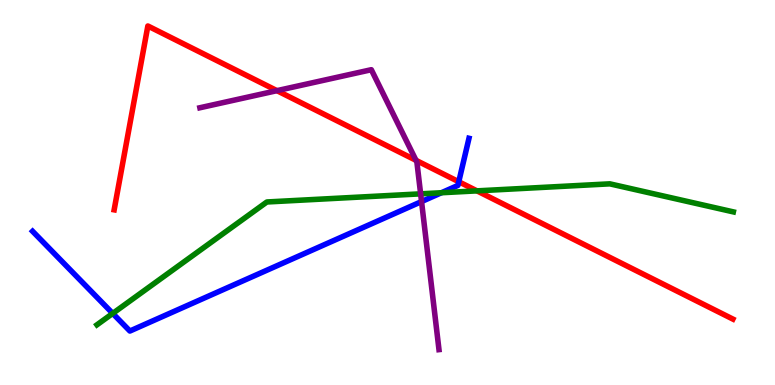[{'lines': ['blue', 'red'], 'intersections': [{'x': 5.92, 'y': 5.28}]}, {'lines': ['green', 'red'], 'intersections': [{'x': 6.15, 'y': 5.04}]}, {'lines': ['purple', 'red'], 'intersections': [{'x': 3.57, 'y': 7.65}, {'x': 5.37, 'y': 5.84}]}, {'lines': ['blue', 'green'], 'intersections': [{'x': 1.45, 'y': 1.86}, {'x': 5.7, 'y': 4.99}]}, {'lines': ['blue', 'purple'], 'intersections': [{'x': 5.44, 'y': 4.76}]}, {'lines': ['green', 'purple'], 'intersections': [{'x': 5.43, 'y': 4.97}]}]